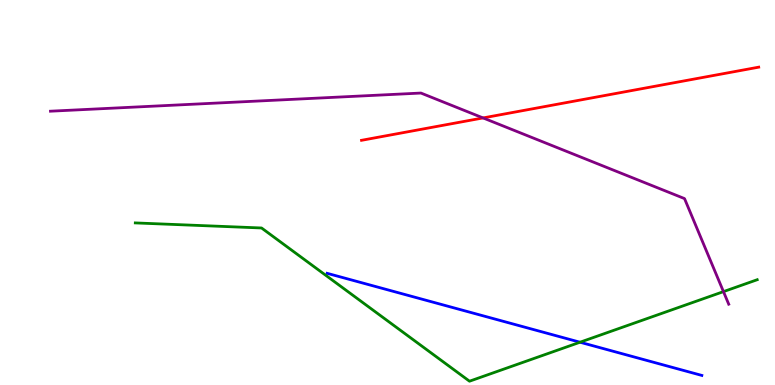[{'lines': ['blue', 'red'], 'intersections': []}, {'lines': ['green', 'red'], 'intersections': []}, {'lines': ['purple', 'red'], 'intersections': [{'x': 6.23, 'y': 6.94}]}, {'lines': ['blue', 'green'], 'intersections': [{'x': 7.48, 'y': 1.11}]}, {'lines': ['blue', 'purple'], 'intersections': []}, {'lines': ['green', 'purple'], 'intersections': [{'x': 9.33, 'y': 2.43}]}]